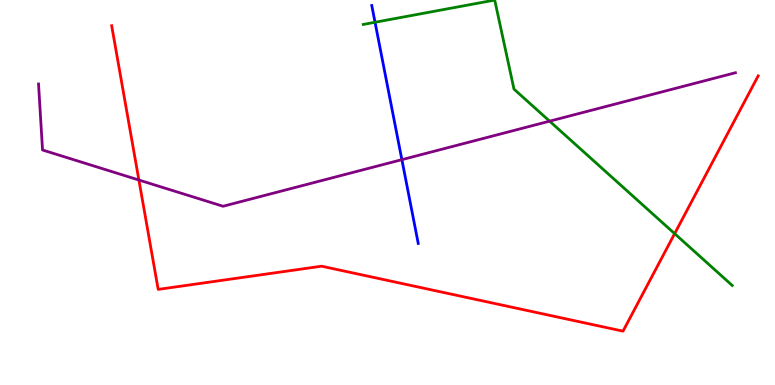[{'lines': ['blue', 'red'], 'intersections': []}, {'lines': ['green', 'red'], 'intersections': [{'x': 8.71, 'y': 3.93}]}, {'lines': ['purple', 'red'], 'intersections': [{'x': 1.79, 'y': 5.32}]}, {'lines': ['blue', 'green'], 'intersections': [{'x': 4.84, 'y': 9.42}]}, {'lines': ['blue', 'purple'], 'intersections': [{'x': 5.19, 'y': 5.85}]}, {'lines': ['green', 'purple'], 'intersections': [{'x': 7.09, 'y': 6.85}]}]